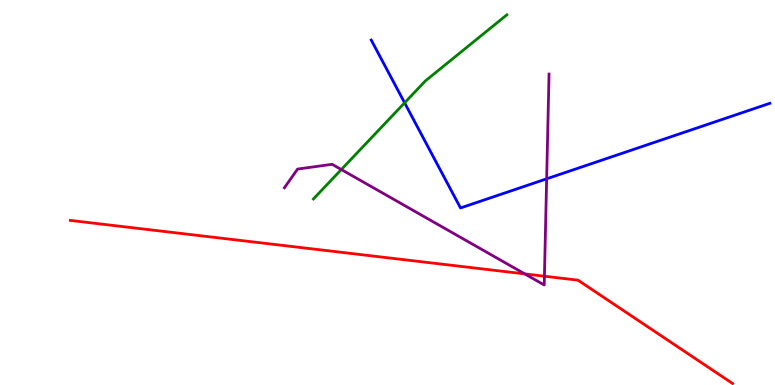[{'lines': ['blue', 'red'], 'intersections': []}, {'lines': ['green', 'red'], 'intersections': []}, {'lines': ['purple', 'red'], 'intersections': [{'x': 6.77, 'y': 2.89}, {'x': 7.02, 'y': 2.83}]}, {'lines': ['blue', 'green'], 'intersections': [{'x': 5.22, 'y': 7.33}]}, {'lines': ['blue', 'purple'], 'intersections': [{'x': 7.05, 'y': 5.36}]}, {'lines': ['green', 'purple'], 'intersections': [{'x': 4.4, 'y': 5.6}]}]